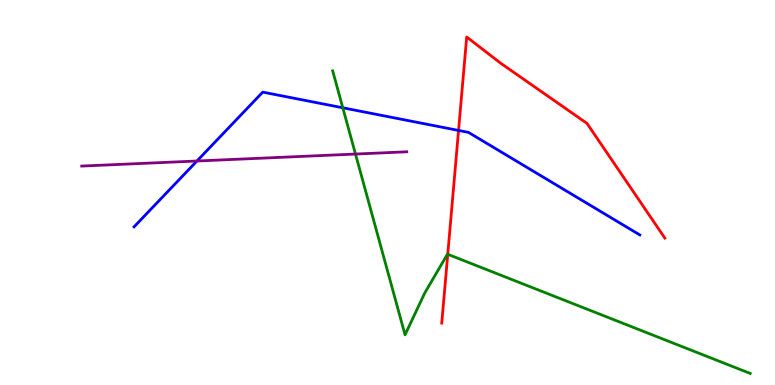[{'lines': ['blue', 'red'], 'intersections': [{'x': 5.92, 'y': 6.61}]}, {'lines': ['green', 'red'], 'intersections': [{'x': 5.78, 'y': 3.4}]}, {'lines': ['purple', 'red'], 'intersections': []}, {'lines': ['blue', 'green'], 'intersections': [{'x': 4.42, 'y': 7.2}]}, {'lines': ['blue', 'purple'], 'intersections': [{'x': 2.54, 'y': 5.82}]}, {'lines': ['green', 'purple'], 'intersections': [{'x': 4.59, 'y': 6.0}]}]